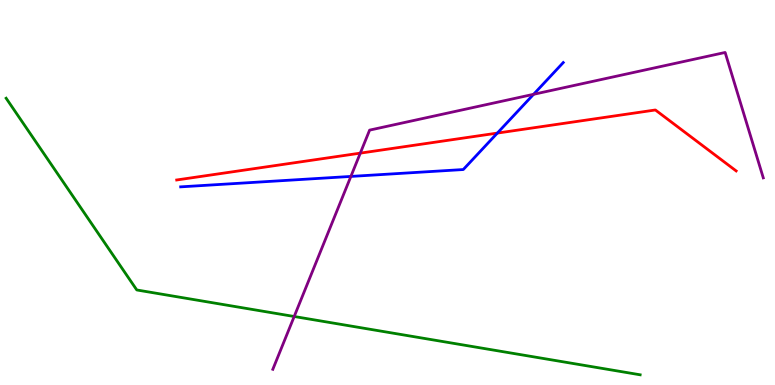[{'lines': ['blue', 'red'], 'intersections': [{'x': 6.42, 'y': 6.54}]}, {'lines': ['green', 'red'], 'intersections': []}, {'lines': ['purple', 'red'], 'intersections': [{'x': 4.65, 'y': 6.02}]}, {'lines': ['blue', 'green'], 'intersections': []}, {'lines': ['blue', 'purple'], 'intersections': [{'x': 4.53, 'y': 5.42}, {'x': 6.89, 'y': 7.55}]}, {'lines': ['green', 'purple'], 'intersections': [{'x': 3.8, 'y': 1.78}]}]